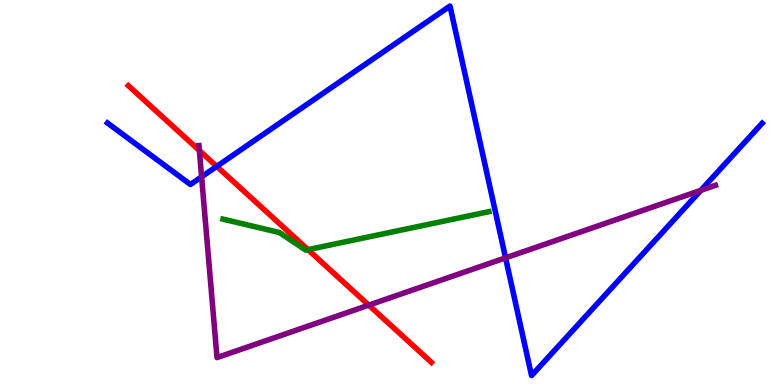[{'lines': ['blue', 'red'], 'intersections': [{'x': 2.8, 'y': 5.68}]}, {'lines': ['green', 'red'], 'intersections': [{'x': 3.97, 'y': 3.52}]}, {'lines': ['purple', 'red'], 'intersections': [{'x': 2.57, 'y': 6.09}, {'x': 4.76, 'y': 2.07}]}, {'lines': ['blue', 'green'], 'intersections': []}, {'lines': ['blue', 'purple'], 'intersections': [{'x': 2.6, 'y': 5.41}, {'x': 6.52, 'y': 3.3}, {'x': 9.04, 'y': 5.06}]}, {'lines': ['green', 'purple'], 'intersections': []}]